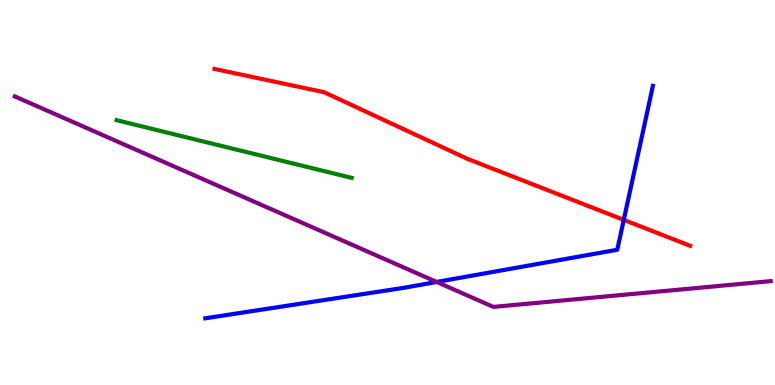[{'lines': ['blue', 'red'], 'intersections': [{'x': 8.05, 'y': 4.29}]}, {'lines': ['green', 'red'], 'intersections': []}, {'lines': ['purple', 'red'], 'intersections': []}, {'lines': ['blue', 'green'], 'intersections': []}, {'lines': ['blue', 'purple'], 'intersections': [{'x': 5.63, 'y': 2.68}]}, {'lines': ['green', 'purple'], 'intersections': []}]